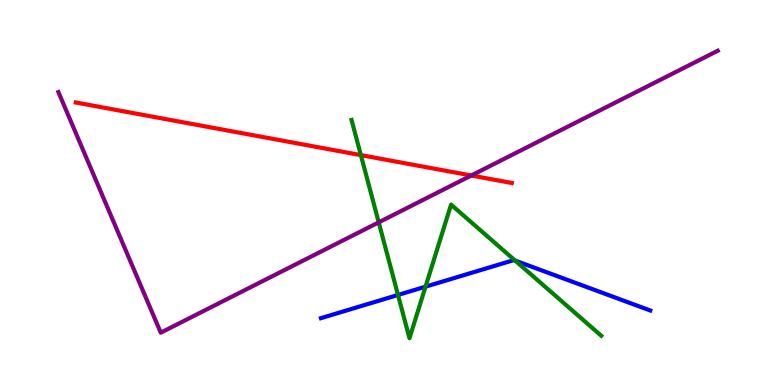[{'lines': ['blue', 'red'], 'intersections': []}, {'lines': ['green', 'red'], 'intersections': [{'x': 4.66, 'y': 5.97}]}, {'lines': ['purple', 'red'], 'intersections': [{'x': 6.08, 'y': 5.44}]}, {'lines': ['blue', 'green'], 'intersections': [{'x': 5.14, 'y': 2.34}, {'x': 5.49, 'y': 2.55}, {'x': 6.65, 'y': 3.23}]}, {'lines': ['blue', 'purple'], 'intersections': []}, {'lines': ['green', 'purple'], 'intersections': [{'x': 4.89, 'y': 4.22}]}]